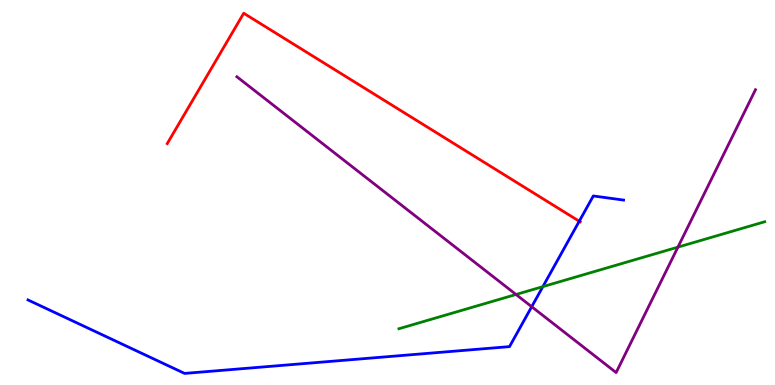[{'lines': ['blue', 'red'], 'intersections': [{'x': 7.47, 'y': 4.25}]}, {'lines': ['green', 'red'], 'intersections': []}, {'lines': ['purple', 'red'], 'intersections': []}, {'lines': ['blue', 'green'], 'intersections': [{'x': 7.0, 'y': 2.55}]}, {'lines': ['blue', 'purple'], 'intersections': [{'x': 6.86, 'y': 2.03}]}, {'lines': ['green', 'purple'], 'intersections': [{'x': 6.66, 'y': 2.35}, {'x': 8.75, 'y': 3.58}]}]